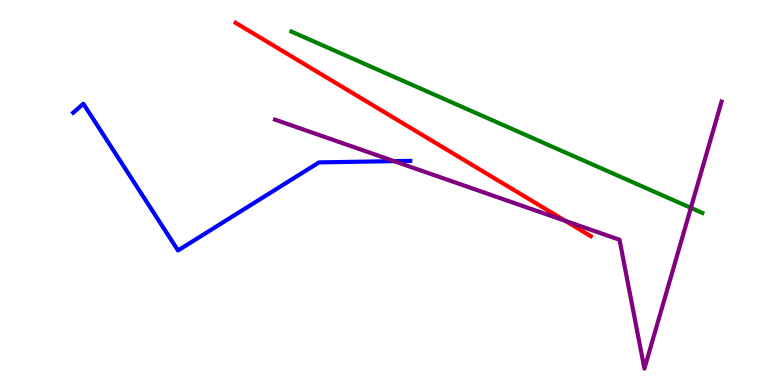[{'lines': ['blue', 'red'], 'intersections': []}, {'lines': ['green', 'red'], 'intersections': []}, {'lines': ['purple', 'red'], 'intersections': [{'x': 7.29, 'y': 4.26}]}, {'lines': ['blue', 'green'], 'intersections': []}, {'lines': ['blue', 'purple'], 'intersections': [{'x': 5.08, 'y': 5.81}]}, {'lines': ['green', 'purple'], 'intersections': [{'x': 8.91, 'y': 4.6}]}]